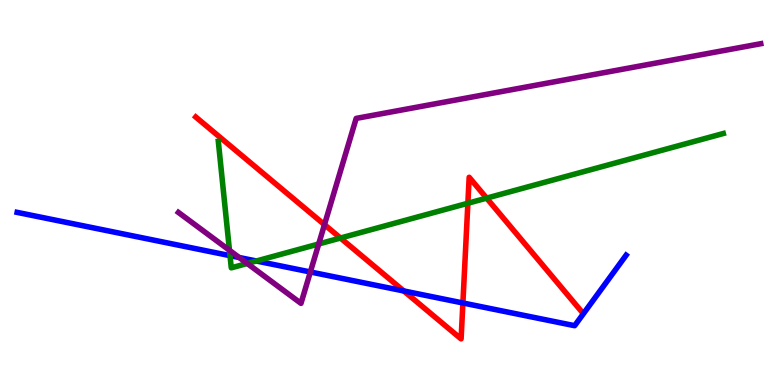[{'lines': ['blue', 'red'], 'intersections': [{'x': 5.21, 'y': 2.44}, {'x': 5.97, 'y': 2.13}]}, {'lines': ['green', 'red'], 'intersections': [{'x': 4.39, 'y': 3.82}, {'x': 6.04, 'y': 4.72}, {'x': 6.28, 'y': 4.85}]}, {'lines': ['purple', 'red'], 'intersections': [{'x': 4.19, 'y': 4.16}]}, {'lines': ['blue', 'green'], 'intersections': [{'x': 2.97, 'y': 3.36}, {'x': 3.31, 'y': 3.22}]}, {'lines': ['blue', 'purple'], 'intersections': [{'x': 3.09, 'y': 3.31}, {'x': 4.0, 'y': 2.94}]}, {'lines': ['green', 'purple'], 'intersections': [{'x': 2.96, 'y': 3.5}, {'x': 3.19, 'y': 3.16}, {'x': 4.11, 'y': 3.66}]}]